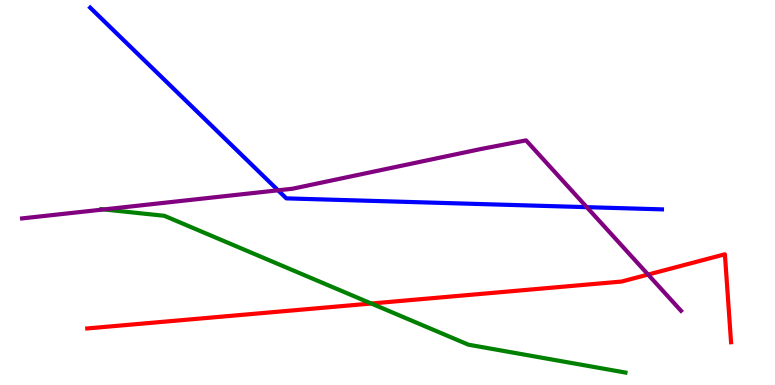[{'lines': ['blue', 'red'], 'intersections': []}, {'lines': ['green', 'red'], 'intersections': [{'x': 4.79, 'y': 2.12}]}, {'lines': ['purple', 'red'], 'intersections': [{'x': 8.36, 'y': 2.87}]}, {'lines': ['blue', 'green'], 'intersections': []}, {'lines': ['blue', 'purple'], 'intersections': [{'x': 3.59, 'y': 5.06}, {'x': 7.57, 'y': 4.62}]}, {'lines': ['green', 'purple'], 'intersections': [{'x': 1.34, 'y': 4.56}]}]